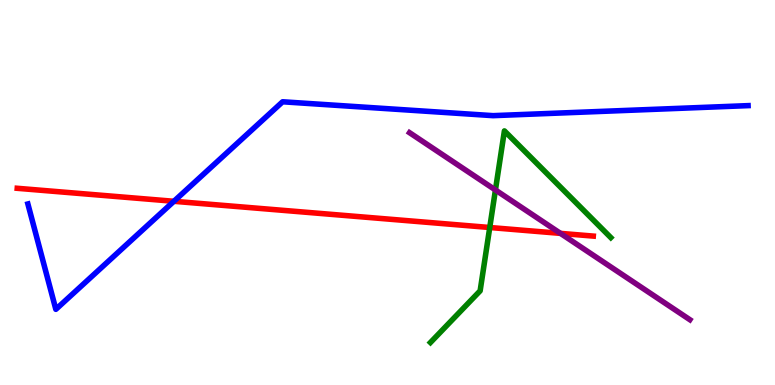[{'lines': ['blue', 'red'], 'intersections': [{'x': 2.24, 'y': 4.77}]}, {'lines': ['green', 'red'], 'intersections': [{'x': 6.32, 'y': 4.09}]}, {'lines': ['purple', 'red'], 'intersections': [{'x': 7.23, 'y': 3.94}]}, {'lines': ['blue', 'green'], 'intersections': []}, {'lines': ['blue', 'purple'], 'intersections': []}, {'lines': ['green', 'purple'], 'intersections': [{'x': 6.39, 'y': 5.07}]}]